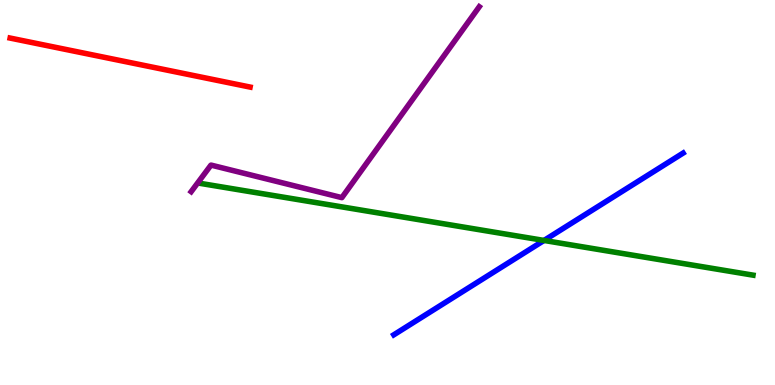[{'lines': ['blue', 'red'], 'intersections': []}, {'lines': ['green', 'red'], 'intersections': []}, {'lines': ['purple', 'red'], 'intersections': []}, {'lines': ['blue', 'green'], 'intersections': [{'x': 7.02, 'y': 3.75}]}, {'lines': ['blue', 'purple'], 'intersections': []}, {'lines': ['green', 'purple'], 'intersections': []}]